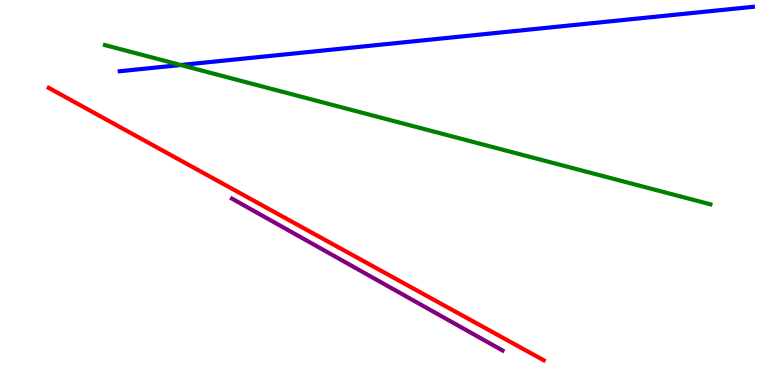[{'lines': ['blue', 'red'], 'intersections': []}, {'lines': ['green', 'red'], 'intersections': []}, {'lines': ['purple', 'red'], 'intersections': []}, {'lines': ['blue', 'green'], 'intersections': [{'x': 2.33, 'y': 8.31}]}, {'lines': ['blue', 'purple'], 'intersections': []}, {'lines': ['green', 'purple'], 'intersections': []}]